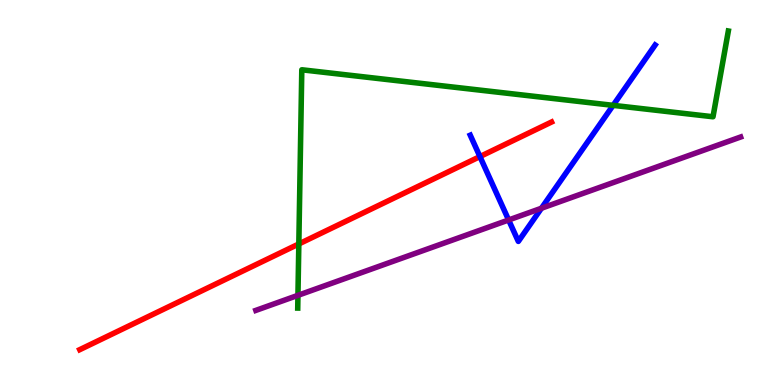[{'lines': ['blue', 'red'], 'intersections': [{'x': 6.19, 'y': 5.93}]}, {'lines': ['green', 'red'], 'intersections': [{'x': 3.86, 'y': 3.66}]}, {'lines': ['purple', 'red'], 'intersections': []}, {'lines': ['blue', 'green'], 'intersections': [{'x': 7.91, 'y': 7.26}]}, {'lines': ['blue', 'purple'], 'intersections': [{'x': 6.56, 'y': 4.29}, {'x': 6.99, 'y': 4.59}]}, {'lines': ['green', 'purple'], 'intersections': [{'x': 3.84, 'y': 2.33}]}]